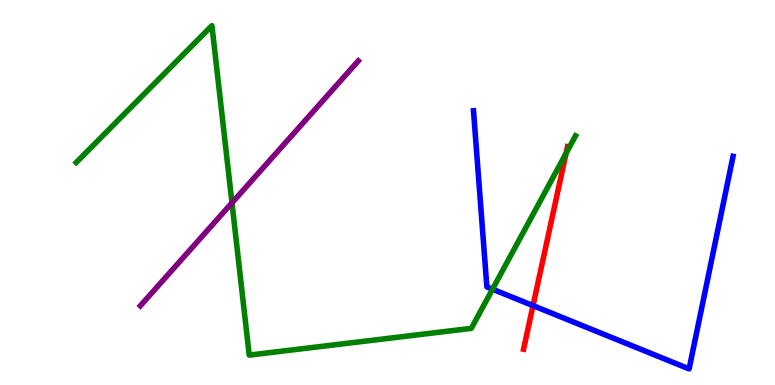[{'lines': ['blue', 'red'], 'intersections': [{'x': 6.88, 'y': 2.06}]}, {'lines': ['green', 'red'], 'intersections': [{'x': 7.3, 'y': 6.02}]}, {'lines': ['purple', 'red'], 'intersections': []}, {'lines': ['blue', 'green'], 'intersections': [{'x': 6.36, 'y': 2.49}]}, {'lines': ['blue', 'purple'], 'intersections': []}, {'lines': ['green', 'purple'], 'intersections': [{'x': 2.99, 'y': 4.73}]}]